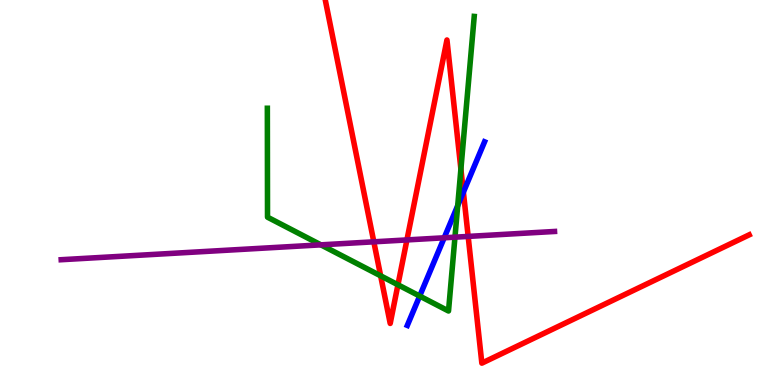[{'lines': ['blue', 'red'], 'intersections': [{'x': 5.98, 'y': 5.01}]}, {'lines': ['green', 'red'], 'intersections': [{'x': 4.91, 'y': 2.84}, {'x': 5.13, 'y': 2.6}, {'x': 5.95, 'y': 5.61}]}, {'lines': ['purple', 'red'], 'intersections': [{'x': 4.82, 'y': 3.72}, {'x': 5.25, 'y': 3.77}, {'x': 6.04, 'y': 3.86}]}, {'lines': ['blue', 'green'], 'intersections': [{'x': 5.42, 'y': 2.31}, {'x': 5.91, 'y': 4.66}]}, {'lines': ['blue', 'purple'], 'intersections': [{'x': 5.73, 'y': 3.82}]}, {'lines': ['green', 'purple'], 'intersections': [{'x': 4.14, 'y': 3.64}, {'x': 5.87, 'y': 3.84}]}]